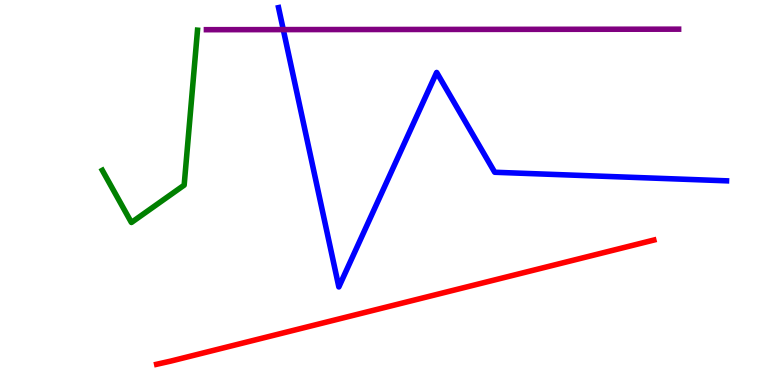[{'lines': ['blue', 'red'], 'intersections': []}, {'lines': ['green', 'red'], 'intersections': []}, {'lines': ['purple', 'red'], 'intersections': []}, {'lines': ['blue', 'green'], 'intersections': []}, {'lines': ['blue', 'purple'], 'intersections': [{'x': 3.66, 'y': 9.23}]}, {'lines': ['green', 'purple'], 'intersections': []}]